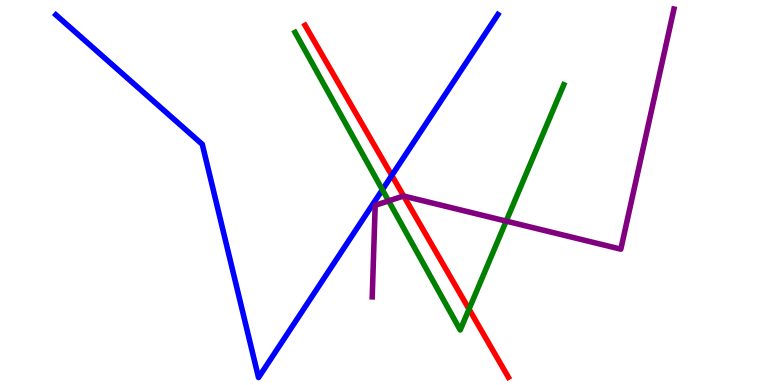[{'lines': ['blue', 'red'], 'intersections': [{'x': 5.06, 'y': 5.44}]}, {'lines': ['green', 'red'], 'intersections': [{'x': 6.05, 'y': 1.97}]}, {'lines': ['purple', 'red'], 'intersections': [{'x': 5.21, 'y': 4.91}]}, {'lines': ['blue', 'green'], 'intersections': [{'x': 4.93, 'y': 5.07}]}, {'lines': ['blue', 'purple'], 'intersections': []}, {'lines': ['green', 'purple'], 'intersections': [{'x': 5.01, 'y': 4.78}, {'x': 6.53, 'y': 4.26}]}]